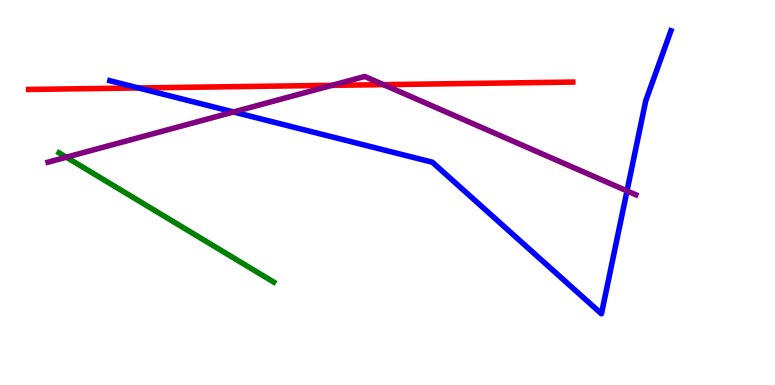[{'lines': ['blue', 'red'], 'intersections': [{'x': 1.79, 'y': 7.72}]}, {'lines': ['green', 'red'], 'intersections': []}, {'lines': ['purple', 'red'], 'intersections': [{'x': 4.28, 'y': 7.78}, {'x': 4.95, 'y': 7.8}]}, {'lines': ['blue', 'green'], 'intersections': []}, {'lines': ['blue', 'purple'], 'intersections': [{'x': 3.01, 'y': 7.09}, {'x': 8.09, 'y': 5.04}]}, {'lines': ['green', 'purple'], 'intersections': [{'x': 0.856, 'y': 5.92}]}]